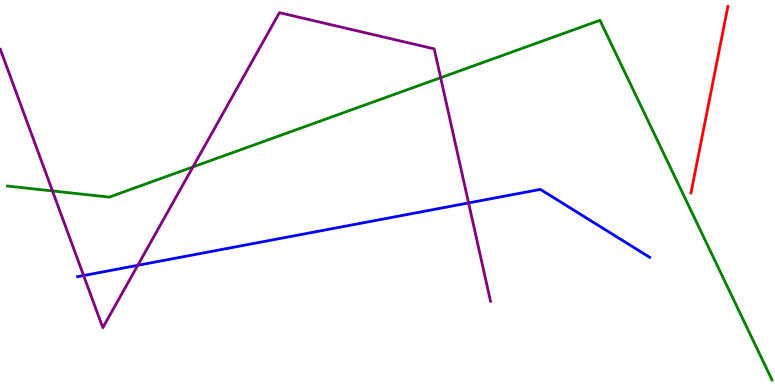[{'lines': ['blue', 'red'], 'intersections': []}, {'lines': ['green', 'red'], 'intersections': []}, {'lines': ['purple', 'red'], 'intersections': []}, {'lines': ['blue', 'green'], 'intersections': []}, {'lines': ['blue', 'purple'], 'intersections': [{'x': 1.08, 'y': 2.84}, {'x': 1.78, 'y': 3.11}, {'x': 6.05, 'y': 4.73}]}, {'lines': ['green', 'purple'], 'intersections': [{'x': 0.677, 'y': 5.04}, {'x': 2.49, 'y': 5.66}, {'x': 5.69, 'y': 7.98}]}]